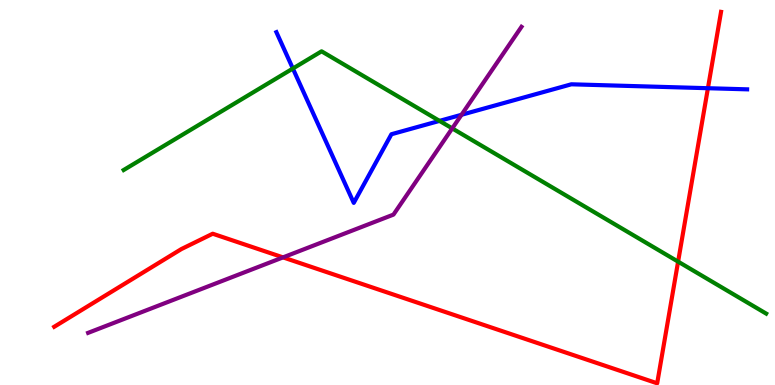[{'lines': ['blue', 'red'], 'intersections': [{'x': 9.13, 'y': 7.71}]}, {'lines': ['green', 'red'], 'intersections': [{'x': 8.75, 'y': 3.2}]}, {'lines': ['purple', 'red'], 'intersections': [{'x': 3.65, 'y': 3.31}]}, {'lines': ['blue', 'green'], 'intersections': [{'x': 3.78, 'y': 8.22}, {'x': 5.67, 'y': 6.86}]}, {'lines': ['blue', 'purple'], 'intersections': [{'x': 5.96, 'y': 7.02}]}, {'lines': ['green', 'purple'], 'intersections': [{'x': 5.84, 'y': 6.67}]}]